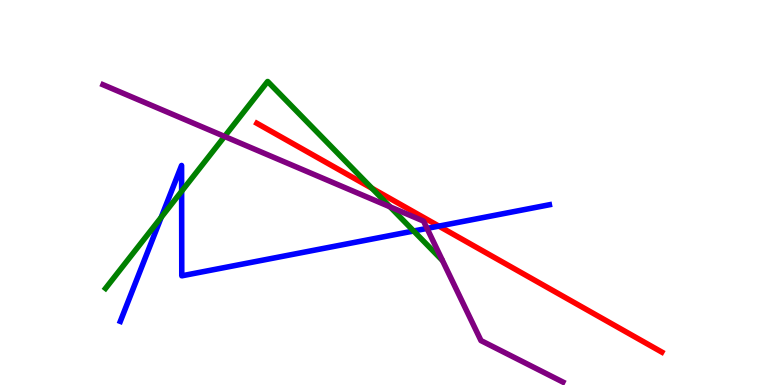[{'lines': ['blue', 'red'], 'intersections': [{'x': 5.66, 'y': 4.13}]}, {'lines': ['green', 'red'], 'intersections': [{'x': 4.8, 'y': 5.11}]}, {'lines': ['purple', 'red'], 'intersections': []}, {'lines': ['blue', 'green'], 'intersections': [{'x': 2.08, 'y': 4.36}, {'x': 2.34, 'y': 5.03}, {'x': 5.34, 'y': 4.0}]}, {'lines': ['blue', 'purple'], 'intersections': [{'x': 5.51, 'y': 4.07}]}, {'lines': ['green', 'purple'], 'intersections': [{'x': 2.9, 'y': 6.46}, {'x': 5.03, 'y': 4.63}]}]